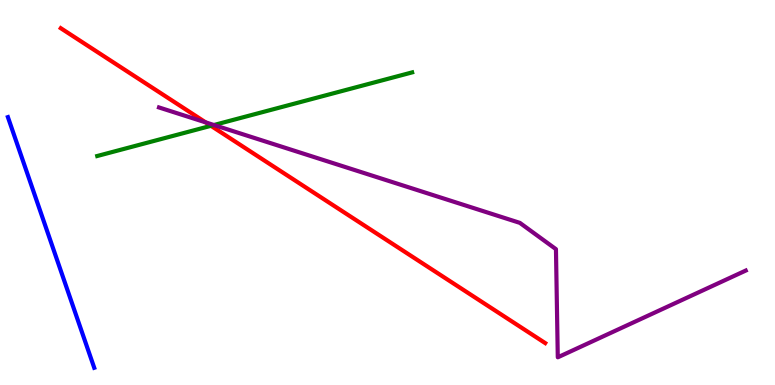[{'lines': ['blue', 'red'], 'intersections': []}, {'lines': ['green', 'red'], 'intersections': [{'x': 2.72, 'y': 6.73}]}, {'lines': ['purple', 'red'], 'intersections': [{'x': 2.65, 'y': 6.82}]}, {'lines': ['blue', 'green'], 'intersections': []}, {'lines': ['blue', 'purple'], 'intersections': []}, {'lines': ['green', 'purple'], 'intersections': [{'x': 2.76, 'y': 6.75}]}]